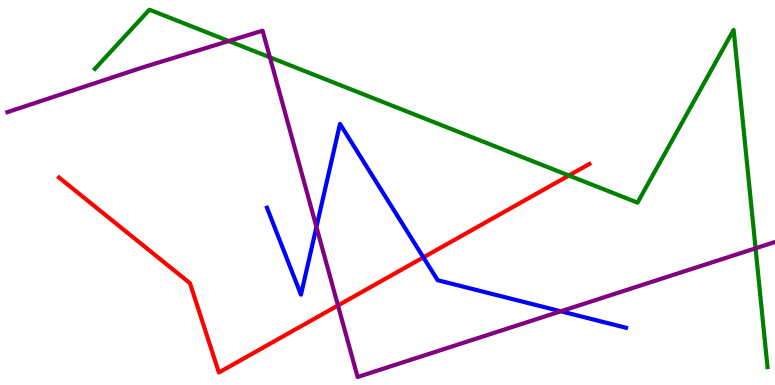[{'lines': ['blue', 'red'], 'intersections': [{'x': 5.46, 'y': 3.31}]}, {'lines': ['green', 'red'], 'intersections': [{'x': 7.34, 'y': 5.44}]}, {'lines': ['purple', 'red'], 'intersections': [{'x': 4.36, 'y': 2.07}]}, {'lines': ['blue', 'green'], 'intersections': []}, {'lines': ['blue', 'purple'], 'intersections': [{'x': 4.08, 'y': 4.1}, {'x': 7.24, 'y': 1.91}]}, {'lines': ['green', 'purple'], 'intersections': [{'x': 2.95, 'y': 8.93}, {'x': 3.48, 'y': 8.51}, {'x': 9.75, 'y': 3.55}]}]